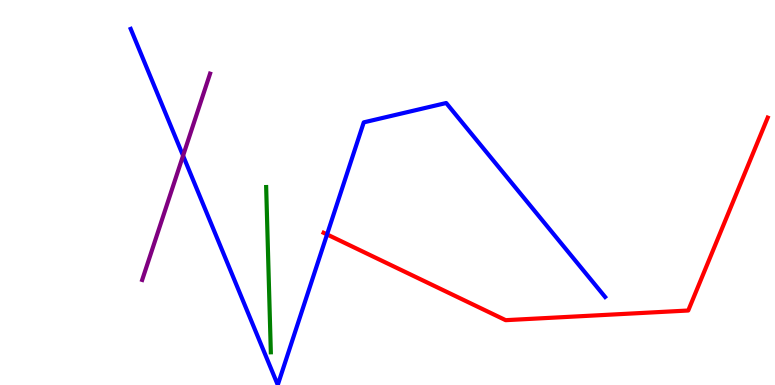[{'lines': ['blue', 'red'], 'intersections': [{'x': 4.22, 'y': 3.91}]}, {'lines': ['green', 'red'], 'intersections': []}, {'lines': ['purple', 'red'], 'intersections': []}, {'lines': ['blue', 'green'], 'intersections': []}, {'lines': ['blue', 'purple'], 'intersections': [{'x': 2.36, 'y': 5.96}]}, {'lines': ['green', 'purple'], 'intersections': []}]